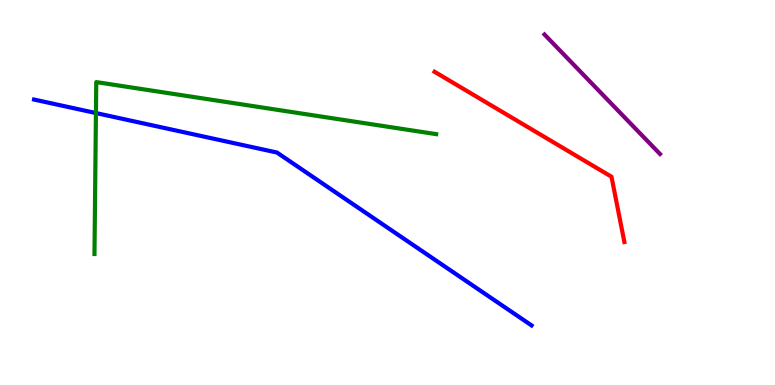[{'lines': ['blue', 'red'], 'intersections': []}, {'lines': ['green', 'red'], 'intersections': []}, {'lines': ['purple', 'red'], 'intersections': []}, {'lines': ['blue', 'green'], 'intersections': [{'x': 1.24, 'y': 7.06}]}, {'lines': ['blue', 'purple'], 'intersections': []}, {'lines': ['green', 'purple'], 'intersections': []}]